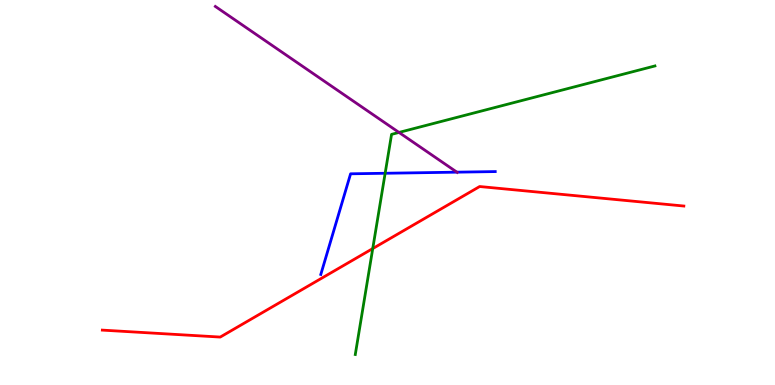[{'lines': ['blue', 'red'], 'intersections': []}, {'lines': ['green', 'red'], 'intersections': [{'x': 4.81, 'y': 3.54}]}, {'lines': ['purple', 'red'], 'intersections': []}, {'lines': ['blue', 'green'], 'intersections': [{'x': 4.97, 'y': 5.5}]}, {'lines': ['blue', 'purple'], 'intersections': [{'x': 5.9, 'y': 5.53}]}, {'lines': ['green', 'purple'], 'intersections': [{'x': 5.15, 'y': 6.56}]}]